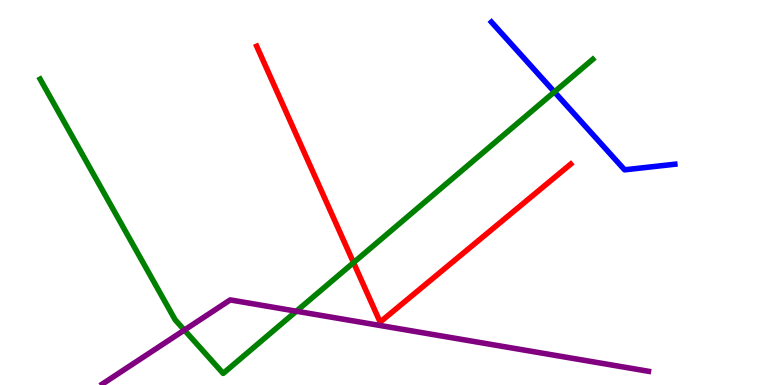[{'lines': ['blue', 'red'], 'intersections': []}, {'lines': ['green', 'red'], 'intersections': [{'x': 4.56, 'y': 3.18}]}, {'lines': ['purple', 'red'], 'intersections': []}, {'lines': ['blue', 'green'], 'intersections': [{'x': 7.15, 'y': 7.61}]}, {'lines': ['blue', 'purple'], 'intersections': []}, {'lines': ['green', 'purple'], 'intersections': [{'x': 2.38, 'y': 1.43}, {'x': 3.82, 'y': 1.92}]}]